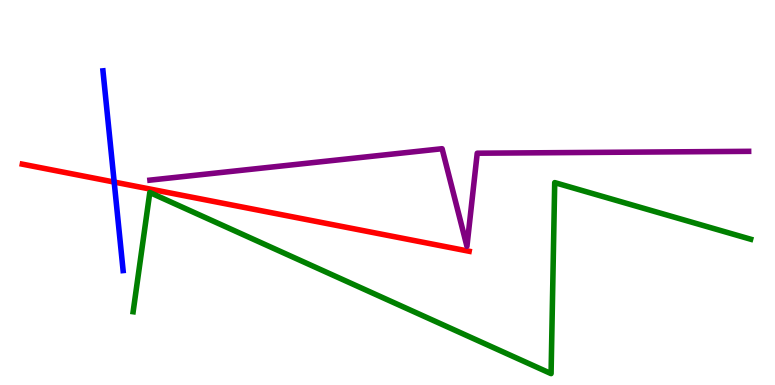[{'lines': ['blue', 'red'], 'intersections': [{'x': 1.47, 'y': 5.27}]}, {'lines': ['green', 'red'], 'intersections': []}, {'lines': ['purple', 'red'], 'intersections': []}, {'lines': ['blue', 'green'], 'intersections': []}, {'lines': ['blue', 'purple'], 'intersections': []}, {'lines': ['green', 'purple'], 'intersections': []}]